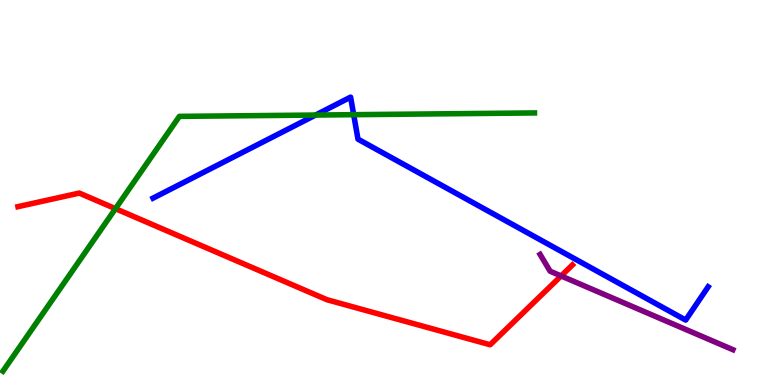[{'lines': ['blue', 'red'], 'intersections': []}, {'lines': ['green', 'red'], 'intersections': [{'x': 1.49, 'y': 4.58}]}, {'lines': ['purple', 'red'], 'intersections': [{'x': 7.24, 'y': 2.83}]}, {'lines': ['blue', 'green'], 'intersections': [{'x': 4.07, 'y': 7.01}, {'x': 4.56, 'y': 7.02}]}, {'lines': ['blue', 'purple'], 'intersections': []}, {'lines': ['green', 'purple'], 'intersections': []}]